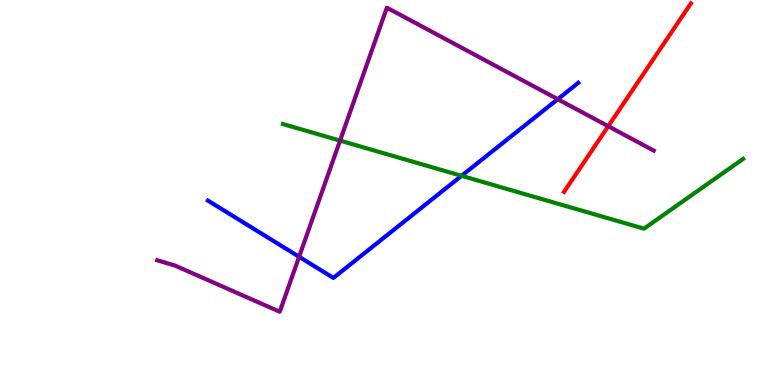[{'lines': ['blue', 'red'], 'intersections': []}, {'lines': ['green', 'red'], 'intersections': []}, {'lines': ['purple', 'red'], 'intersections': [{'x': 7.85, 'y': 6.72}]}, {'lines': ['blue', 'green'], 'intersections': [{'x': 5.96, 'y': 5.43}]}, {'lines': ['blue', 'purple'], 'intersections': [{'x': 3.86, 'y': 3.33}, {'x': 7.2, 'y': 7.42}]}, {'lines': ['green', 'purple'], 'intersections': [{'x': 4.39, 'y': 6.35}]}]